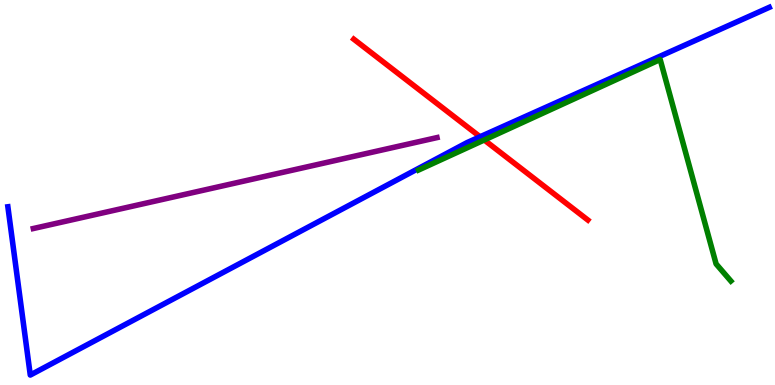[{'lines': ['blue', 'red'], 'intersections': [{'x': 6.19, 'y': 6.45}]}, {'lines': ['green', 'red'], 'intersections': [{'x': 6.25, 'y': 6.36}]}, {'lines': ['purple', 'red'], 'intersections': []}, {'lines': ['blue', 'green'], 'intersections': []}, {'lines': ['blue', 'purple'], 'intersections': []}, {'lines': ['green', 'purple'], 'intersections': []}]